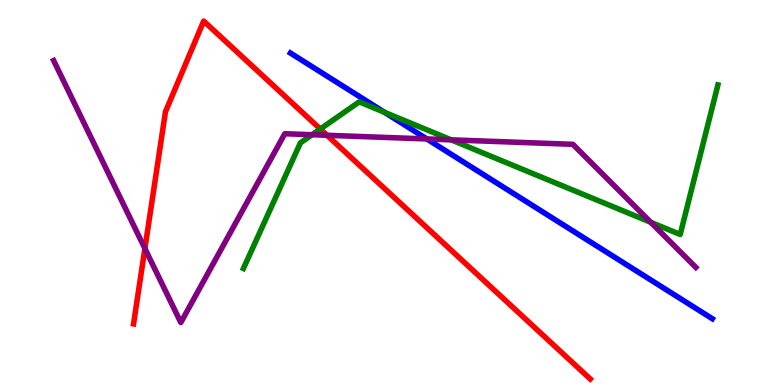[{'lines': ['blue', 'red'], 'intersections': []}, {'lines': ['green', 'red'], 'intersections': [{'x': 4.13, 'y': 6.65}]}, {'lines': ['purple', 'red'], 'intersections': [{'x': 1.87, 'y': 3.55}, {'x': 4.22, 'y': 6.49}]}, {'lines': ['blue', 'green'], 'intersections': [{'x': 4.96, 'y': 7.08}]}, {'lines': ['blue', 'purple'], 'intersections': [{'x': 5.51, 'y': 6.39}]}, {'lines': ['green', 'purple'], 'intersections': [{'x': 4.03, 'y': 6.5}, {'x': 5.82, 'y': 6.37}, {'x': 8.4, 'y': 4.23}]}]